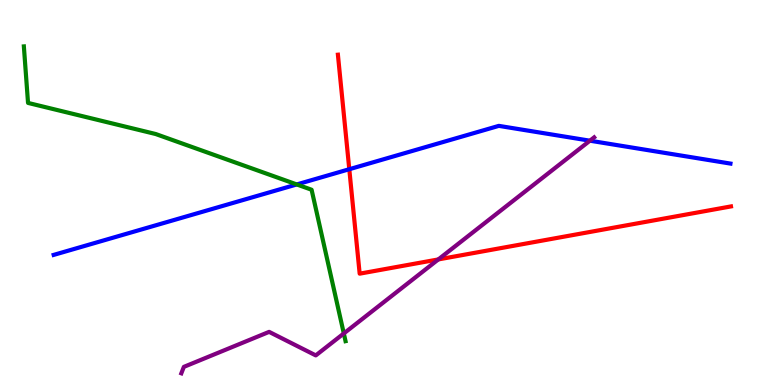[{'lines': ['blue', 'red'], 'intersections': [{'x': 4.51, 'y': 5.6}]}, {'lines': ['green', 'red'], 'intersections': []}, {'lines': ['purple', 'red'], 'intersections': [{'x': 5.66, 'y': 3.26}]}, {'lines': ['blue', 'green'], 'intersections': [{'x': 3.83, 'y': 5.21}]}, {'lines': ['blue', 'purple'], 'intersections': [{'x': 7.61, 'y': 6.35}]}, {'lines': ['green', 'purple'], 'intersections': [{'x': 4.44, 'y': 1.34}]}]